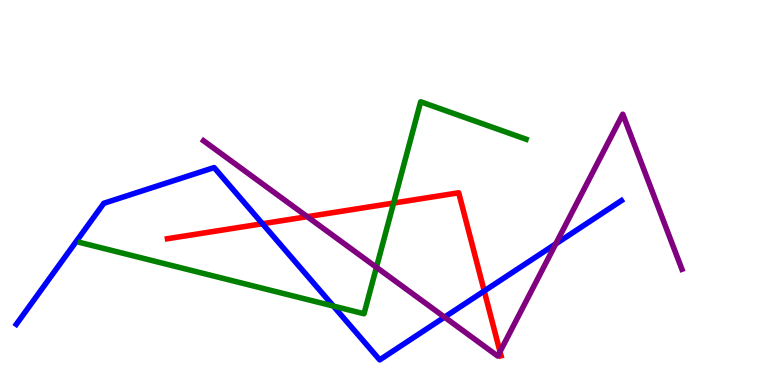[{'lines': ['blue', 'red'], 'intersections': [{'x': 3.39, 'y': 4.19}, {'x': 6.25, 'y': 2.44}]}, {'lines': ['green', 'red'], 'intersections': [{'x': 5.08, 'y': 4.73}]}, {'lines': ['purple', 'red'], 'intersections': [{'x': 3.96, 'y': 4.37}, {'x': 6.45, 'y': 0.864}]}, {'lines': ['blue', 'green'], 'intersections': [{'x': 4.3, 'y': 2.05}]}, {'lines': ['blue', 'purple'], 'intersections': [{'x': 5.74, 'y': 1.76}, {'x': 7.17, 'y': 3.67}]}, {'lines': ['green', 'purple'], 'intersections': [{'x': 4.86, 'y': 3.06}]}]